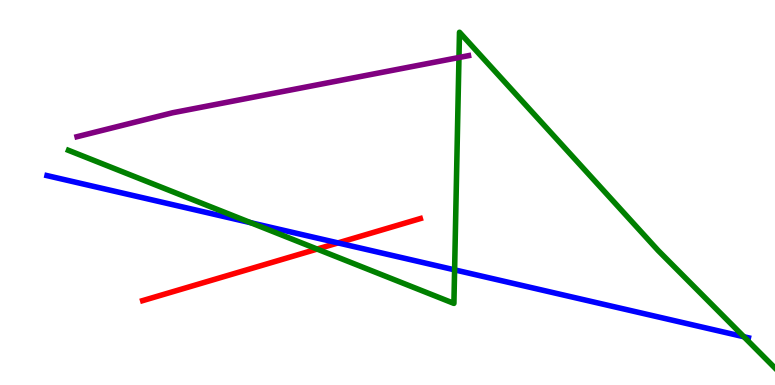[{'lines': ['blue', 'red'], 'intersections': [{'x': 4.36, 'y': 3.69}]}, {'lines': ['green', 'red'], 'intersections': [{'x': 4.09, 'y': 3.53}]}, {'lines': ['purple', 'red'], 'intersections': []}, {'lines': ['blue', 'green'], 'intersections': [{'x': 3.24, 'y': 4.21}, {'x': 5.87, 'y': 2.99}, {'x': 9.6, 'y': 1.25}]}, {'lines': ['blue', 'purple'], 'intersections': []}, {'lines': ['green', 'purple'], 'intersections': [{'x': 5.92, 'y': 8.51}]}]